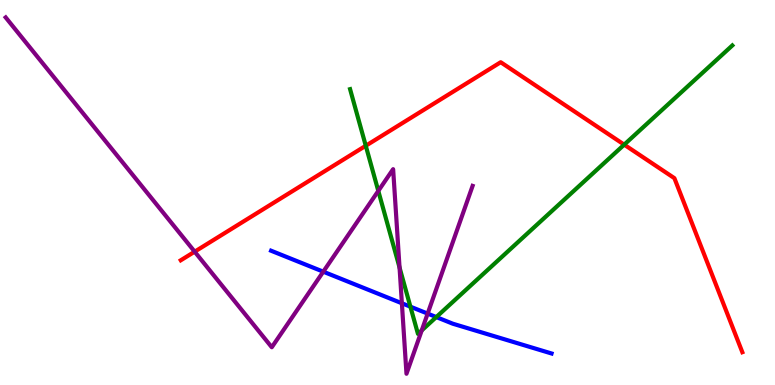[{'lines': ['blue', 'red'], 'intersections': []}, {'lines': ['green', 'red'], 'intersections': [{'x': 4.72, 'y': 6.21}, {'x': 8.05, 'y': 6.24}]}, {'lines': ['purple', 'red'], 'intersections': [{'x': 2.51, 'y': 3.46}]}, {'lines': ['blue', 'green'], 'intersections': [{'x': 5.3, 'y': 2.03}, {'x': 5.63, 'y': 1.76}]}, {'lines': ['blue', 'purple'], 'intersections': [{'x': 4.17, 'y': 2.94}, {'x': 5.19, 'y': 2.12}, {'x': 5.52, 'y': 1.85}]}, {'lines': ['green', 'purple'], 'intersections': [{'x': 4.88, 'y': 5.04}, {'x': 5.16, 'y': 3.05}, {'x': 5.44, 'y': 1.42}]}]